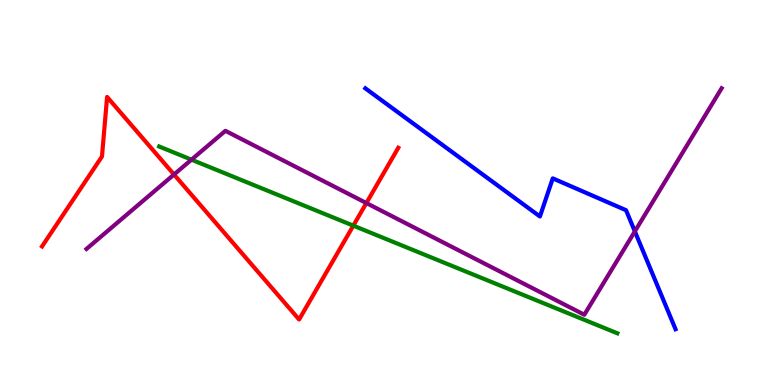[{'lines': ['blue', 'red'], 'intersections': []}, {'lines': ['green', 'red'], 'intersections': [{'x': 4.56, 'y': 4.14}]}, {'lines': ['purple', 'red'], 'intersections': [{'x': 2.25, 'y': 5.47}, {'x': 4.73, 'y': 4.73}]}, {'lines': ['blue', 'green'], 'intersections': []}, {'lines': ['blue', 'purple'], 'intersections': [{'x': 8.19, 'y': 3.99}]}, {'lines': ['green', 'purple'], 'intersections': [{'x': 2.47, 'y': 5.85}]}]